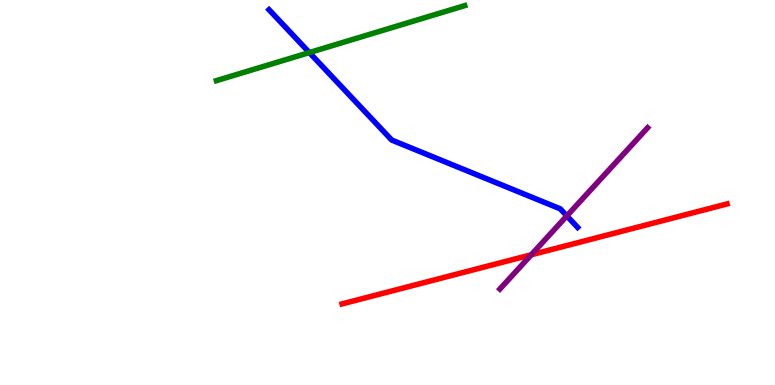[{'lines': ['blue', 'red'], 'intersections': []}, {'lines': ['green', 'red'], 'intersections': []}, {'lines': ['purple', 'red'], 'intersections': [{'x': 6.85, 'y': 3.38}]}, {'lines': ['blue', 'green'], 'intersections': [{'x': 3.99, 'y': 8.63}]}, {'lines': ['blue', 'purple'], 'intersections': [{'x': 7.31, 'y': 4.39}]}, {'lines': ['green', 'purple'], 'intersections': []}]